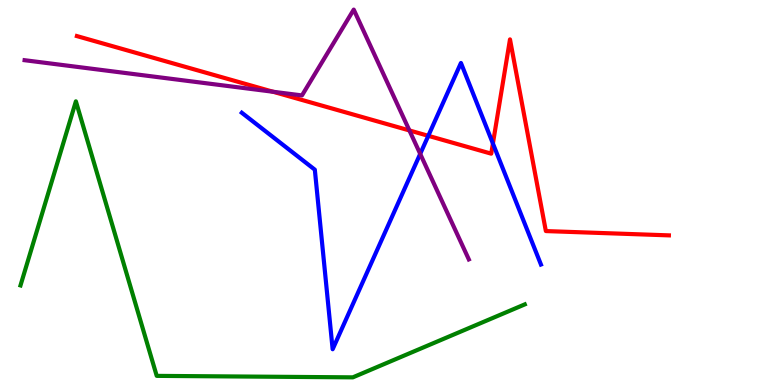[{'lines': ['blue', 'red'], 'intersections': [{'x': 5.53, 'y': 6.47}, {'x': 6.36, 'y': 6.27}]}, {'lines': ['green', 'red'], 'intersections': []}, {'lines': ['purple', 'red'], 'intersections': [{'x': 3.52, 'y': 7.62}, {'x': 5.28, 'y': 6.61}]}, {'lines': ['blue', 'green'], 'intersections': []}, {'lines': ['blue', 'purple'], 'intersections': [{'x': 5.42, 'y': 6.0}]}, {'lines': ['green', 'purple'], 'intersections': []}]